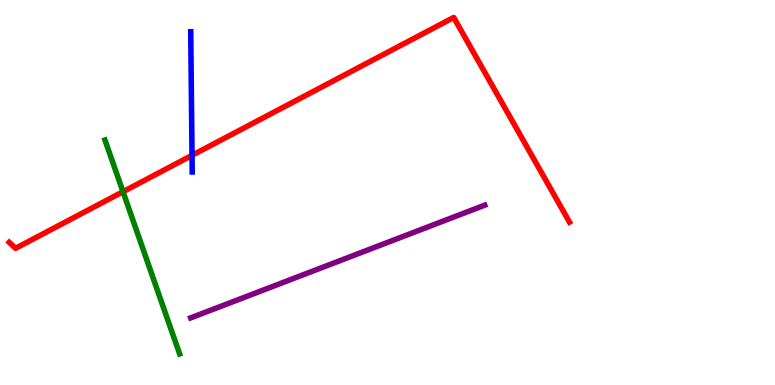[{'lines': ['blue', 'red'], 'intersections': [{'x': 2.48, 'y': 5.97}]}, {'lines': ['green', 'red'], 'intersections': [{'x': 1.59, 'y': 5.02}]}, {'lines': ['purple', 'red'], 'intersections': []}, {'lines': ['blue', 'green'], 'intersections': []}, {'lines': ['blue', 'purple'], 'intersections': []}, {'lines': ['green', 'purple'], 'intersections': []}]